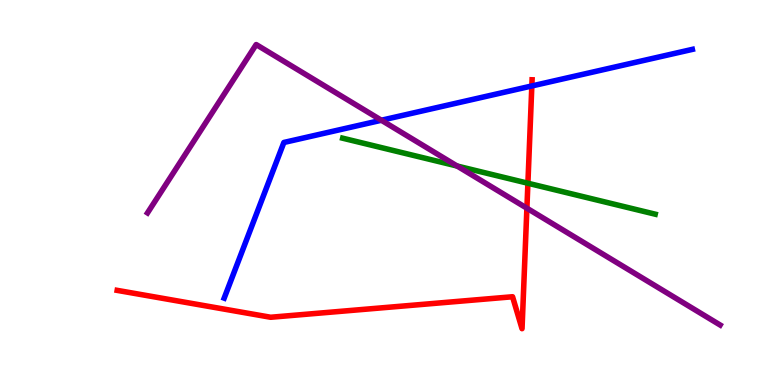[{'lines': ['blue', 'red'], 'intersections': [{'x': 6.86, 'y': 7.77}]}, {'lines': ['green', 'red'], 'intersections': [{'x': 6.81, 'y': 5.24}]}, {'lines': ['purple', 'red'], 'intersections': [{'x': 6.8, 'y': 4.59}]}, {'lines': ['blue', 'green'], 'intersections': []}, {'lines': ['blue', 'purple'], 'intersections': [{'x': 4.92, 'y': 6.88}]}, {'lines': ['green', 'purple'], 'intersections': [{'x': 5.9, 'y': 5.69}]}]